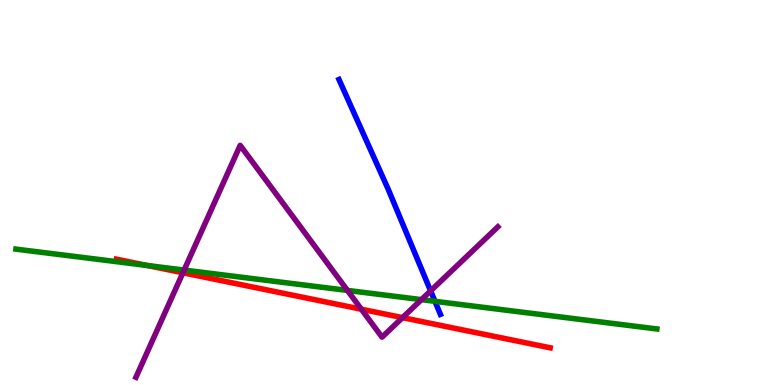[{'lines': ['blue', 'red'], 'intersections': []}, {'lines': ['green', 'red'], 'intersections': [{'x': 1.9, 'y': 3.1}]}, {'lines': ['purple', 'red'], 'intersections': [{'x': 2.36, 'y': 2.92}, {'x': 4.66, 'y': 1.97}, {'x': 5.19, 'y': 1.75}]}, {'lines': ['blue', 'green'], 'intersections': [{'x': 5.61, 'y': 2.17}]}, {'lines': ['blue', 'purple'], 'intersections': [{'x': 5.56, 'y': 2.44}]}, {'lines': ['green', 'purple'], 'intersections': [{'x': 2.38, 'y': 2.99}, {'x': 4.48, 'y': 2.46}, {'x': 5.44, 'y': 2.22}]}]